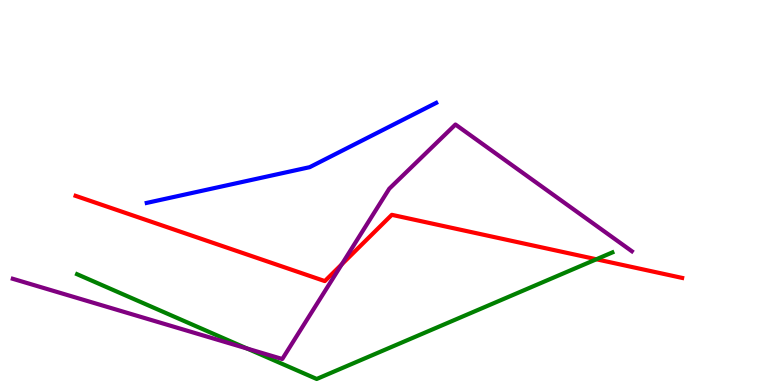[{'lines': ['blue', 'red'], 'intersections': []}, {'lines': ['green', 'red'], 'intersections': [{'x': 7.69, 'y': 3.27}]}, {'lines': ['purple', 'red'], 'intersections': [{'x': 4.41, 'y': 3.13}]}, {'lines': ['blue', 'green'], 'intersections': []}, {'lines': ['blue', 'purple'], 'intersections': []}, {'lines': ['green', 'purple'], 'intersections': [{'x': 3.19, 'y': 0.947}]}]